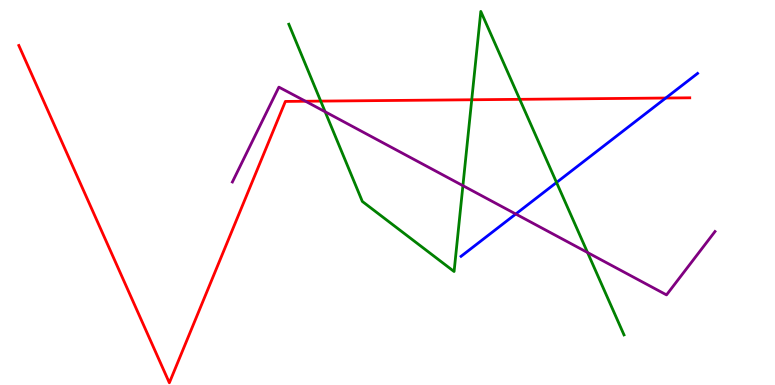[{'lines': ['blue', 'red'], 'intersections': [{'x': 8.59, 'y': 7.45}]}, {'lines': ['green', 'red'], 'intersections': [{'x': 4.14, 'y': 7.37}, {'x': 6.09, 'y': 7.41}, {'x': 6.71, 'y': 7.42}]}, {'lines': ['purple', 'red'], 'intersections': [{'x': 3.94, 'y': 7.37}]}, {'lines': ['blue', 'green'], 'intersections': [{'x': 7.18, 'y': 5.26}]}, {'lines': ['blue', 'purple'], 'intersections': [{'x': 6.65, 'y': 4.44}]}, {'lines': ['green', 'purple'], 'intersections': [{'x': 4.2, 'y': 7.1}, {'x': 5.97, 'y': 5.18}, {'x': 7.58, 'y': 3.44}]}]